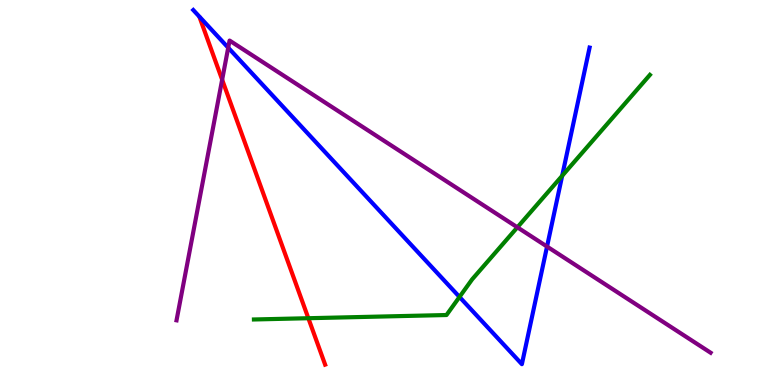[{'lines': ['blue', 'red'], 'intersections': []}, {'lines': ['green', 'red'], 'intersections': [{'x': 3.98, 'y': 1.73}]}, {'lines': ['purple', 'red'], 'intersections': [{'x': 2.87, 'y': 7.93}]}, {'lines': ['blue', 'green'], 'intersections': [{'x': 5.93, 'y': 2.29}, {'x': 7.25, 'y': 5.43}]}, {'lines': ['blue', 'purple'], 'intersections': [{'x': 2.94, 'y': 8.76}, {'x': 7.06, 'y': 3.6}]}, {'lines': ['green', 'purple'], 'intersections': [{'x': 6.68, 'y': 4.1}]}]